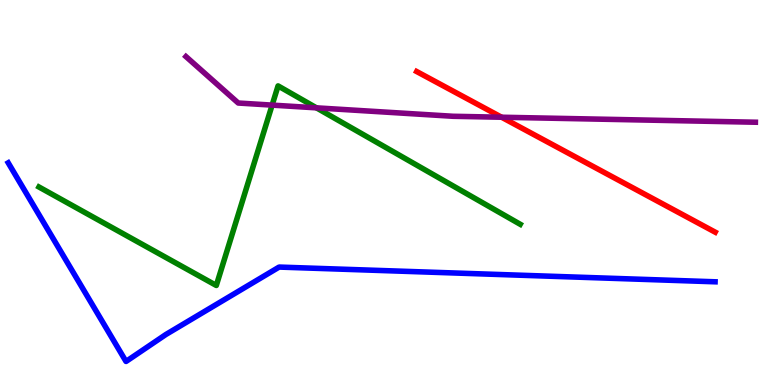[{'lines': ['blue', 'red'], 'intersections': []}, {'lines': ['green', 'red'], 'intersections': []}, {'lines': ['purple', 'red'], 'intersections': [{'x': 6.47, 'y': 6.95}]}, {'lines': ['blue', 'green'], 'intersections': []}, {'lines': ['blue', 'purple'], 'intersections': []}, {'lines': ['green', 'purple'], 'intersections': [{'x': 3.51, 'y': 7.27}, {'x': 4.08, 'y': 7.2}]}]